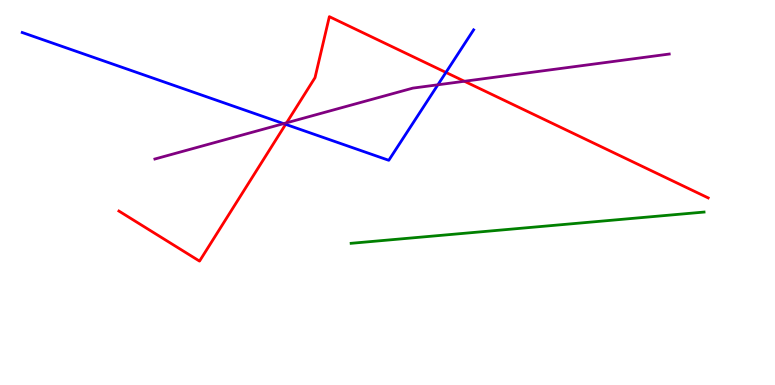[{'lines': ['blue', 'red'], 'intersections': [{'x': 3.69, 'y': 6.77}, {'x': 5.75, 'y': 8.12}]}, {'lines': ['green', 'red'], 'intersections': []}, {'lines': ['purple', 'red'], 'intersections': [{'x': 3.7, 'y': 6.81}, {'x': 5.99, 'y': 7.89}]}, {'lines': ['blue', 'green'], 'intersections': []}, {'lines': ['blue', 'purple'], 'intersections': [{'x': 3.66, 'y': 6.79}, {'x': 5.65, 'y': 7.8}]}, {'lines': ['green', 'purple'], 'intersections': []}]